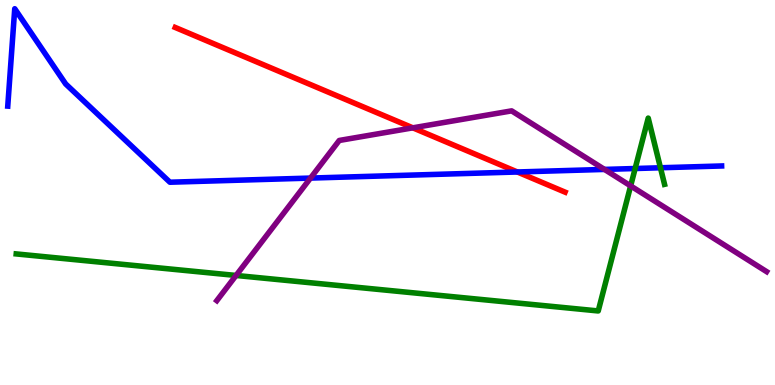[{'lines': ['blue', 'red'], 'intersections': [{'x': 6.68, 'y': 5.53}]}, {'lines': ['green', 'red'], 'intersections': []}, {'lines': ['purple', 'red'], 'intersections': [{'x': 5.33, 'y': 6.68}]}, {'lines': ['blue', 'green'], 'intersections': [{'x': 8.2, 'y': 5.62}, {'x': 8.52, 'y': 5.64}]}, {'lines': ['blue', 'purple'], 'intersections': [{'x': 4.01, 'y': 5.37}, {'x': 7.8, 'y': 5.6}]}, {'lines': ['green', 'purple'], 'intersections': [{'x': 3.05, 'y': 2.85}, {'x': 8.14, 'y': 5.17}]}]